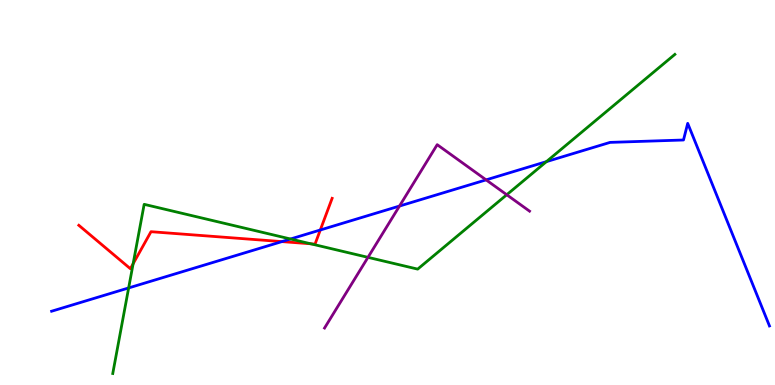[{'lines': ['blue', 'red'], 'intersections': [{'x': 3.64, 'y': 3.72}, {'x': 4.13, 'y': 4.03}]}, {'lines': ['green', 'red'], 'intersections': [{'x': 1.72, 'y': 3.15}, {'x': 4.01, 'y': 3.67}]}, {'lines': ['purple', 'red'], 'intersections': []}, {'lines': ['blue', 'green'], 'intersections': [{'x': 1.66, 'y': 2.52}, {'x': 3.75, 'y': 3.79}, {'x': 7.05, 'y': 5.8}]}, {'lines': ['blue', 'purple'], 'intersections': [{'x': 5.15, 'y': 4.65}, {'x': 6.27, 'y': 5.33}]}, {'lines': ['green', 'purple'], 'intersections': [{'x': 4.75, 'y': 3.32}, {'x': 6.54, 'y': 4.94}]}]